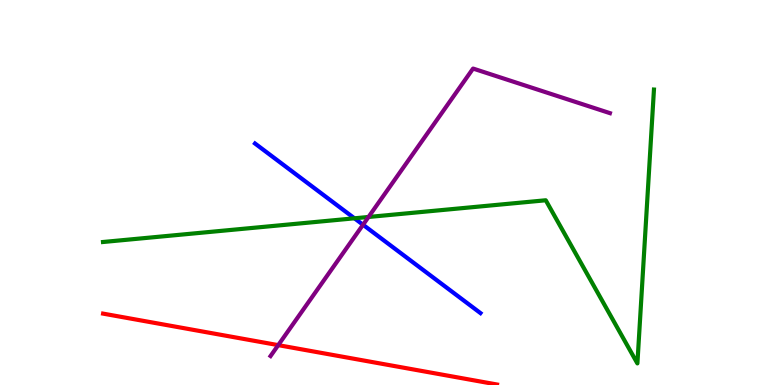[{'lines': ['blue', 'red'], 'intersections': []}, {'lines': ['green', 'red'], 'intersections': []}, {'lines': ['purple', 'red'], 'intersections': [{'x': 3.59, 'y': 1.04}]}, {'lines': ['blue', 'green'], 'intersections': [{'x': 4.57, 'y': 4.33}]}, {'lines': ['blue', 'purple'], 'intersections': [{'x': 4.68, 'y': 4.16}]}, {'lines': ['green', 'purple'], 'intersections': [{'x': 4.76, 'y': 4.36}]}]